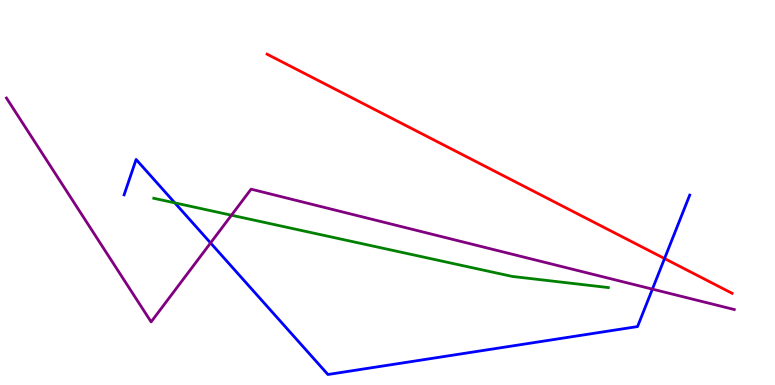[{'lines': ['blue', 'red'], 'intersections': [{'x': 8.57, 'y': 3.28}]}, {'lines': ['green', 'red'], 'intersections': []}, {'lines': ['purple', 'red'], 'intersections': []}, {'lines': ['blue', 'green'], 'intersections': [{'x': 2.26, 'y': 4.73}]}, {'lines': ['blue', 'purple'], 'intersections': [{'x': 2.72, 'y': 3.69}, {'x': 8.42, 'y': 2.49}]}, {'lines': ['green', 'purple'], 'intersections': [{'x': 2.99, 'y': 4.41}]}]